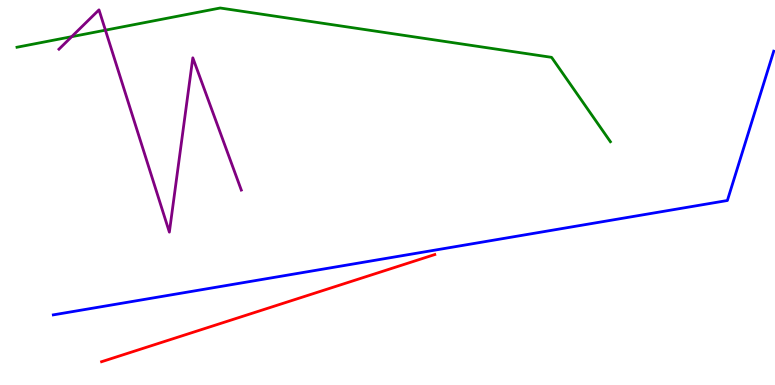[{'lines': ['blue', 'red'], 'intersections': []}, {'lines': ['green', 'red'], 'intersections': []}, {'lines': ['purple', 'red'], 'intersections': []}, {'lines': ['blue', 'green'], 'intersections': []}, {'lines': ['blue', 'purple'], 'intersections': []}, {'lines': ['green', 'purple'], 'intersections': [{'x': 0.925, 'y': 9.05}, {'x': 1.36, 'y': 9.22}]}]